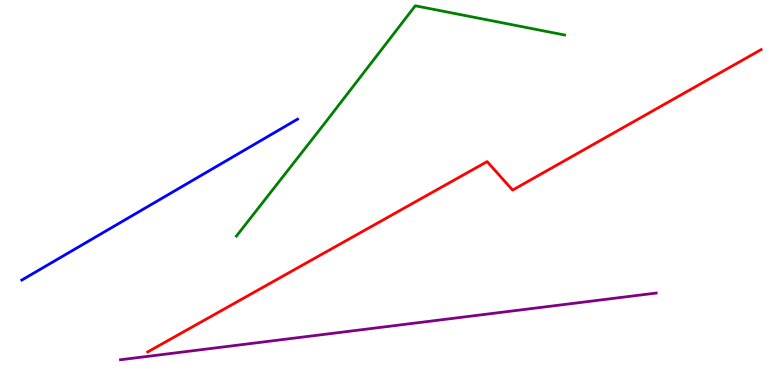[{'lines': ['blue', 'red'], 'intersections': []}, {'lines': ['green', 'red'], 'intersections': []}, {'lines': ['purple', 'red'], 'intersections': []}, {'lines': ['blue', 'green'], 'intersections': []}, {'lines': ['blue', 'purple'], 'intersections': []}, {'lines': ['green', 'purple'], 'intersections': []}]